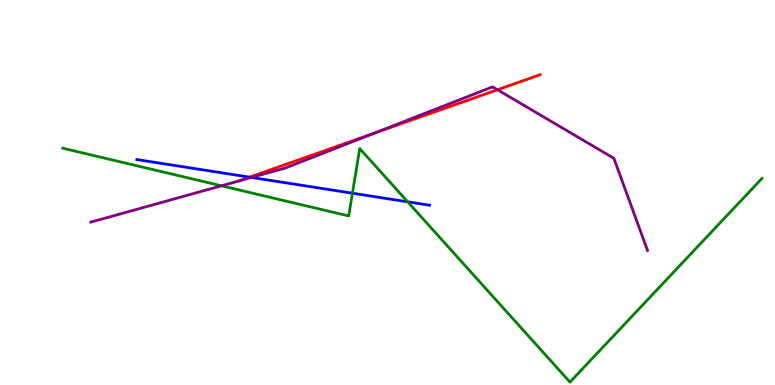[{'lines': ['blue', 'red'], 'intersections': [{'x': 3.22, 'y': 5.4}]}, {'lines': ['green', 'red'], 'intersections': []}, {'lines': ['purple', 'red'], 'intersections': [{'x': 3.08, 'y': 5.3}, {'x': 4.83, 'y': 6.54}, {'x': 6.42, 'y': 7.67}]}, {'lines': ['blue', 'green'], 'intersections': [{'x': 4.55, 'y': 4.98}, {'x': 5.26, 'y': 4.76}]}, {'lines': ['blue', 'purple'], 'intersections': [{'x': 3.24, 'y': 5.39}]}, {'lines': ['green', 'purple'], 'intersections': [{'x': 2.86, 'y': 5.17}]}]